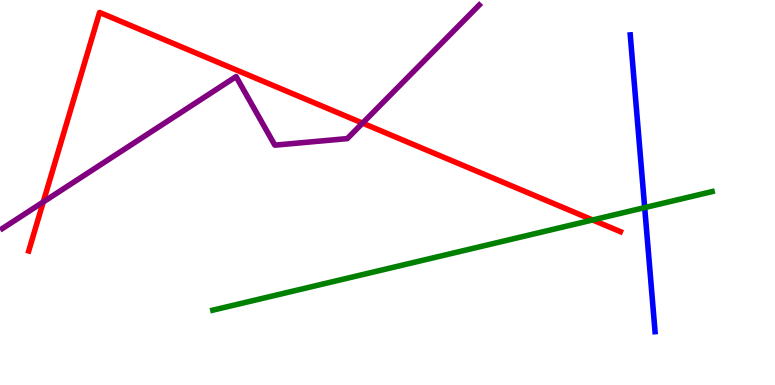[{'lines': ['blue', 'red'], 'intersections': []}, {'lines': ['green', 'red'], 'intersections': [{'x': 7.65, 'y': 4.29}]}, {'lines': ['purple', 'red'], 'intersections': [{'x': 0.558, 'y': 4.75}, {'x': 4.68, 'y': 6.8}]}, {'lines': ['blue', 'green'], 'intersections': [{'x': 8.32, 'y': 4.61}]}, {'lines': ['blue', 'purple'], 'intersections': []}, {'lines': ['green', 'purple'], 'intersections': []}]